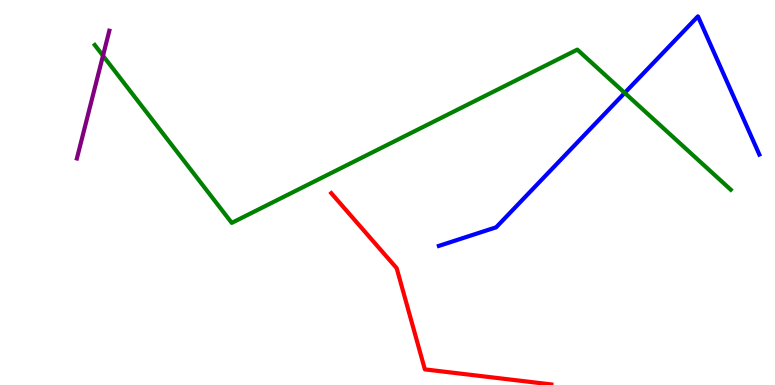[{'lines': ['blue', 'red'], 'intersections': []}, {'lines': ['green', 'red'], 'intersections': []}, {'lines': ['purple', 'red'], 'intersections': []}, {'lines': ['blue', 'green'], 'intersections': [{'x': 8.06, 'y': 7.59}]}, {'lines': ['blue', 'purple'], 'intersections': []}, {'lines': ['green', 'purple'], 'intersections': [{'x': 1.33, 'y': 8.55}]}]